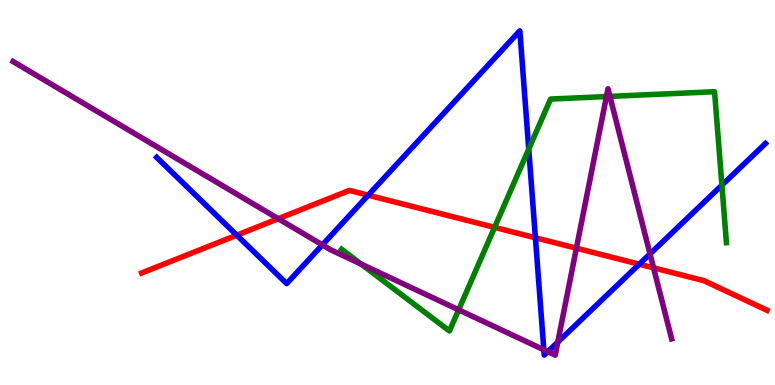[{'lines': ['blue', 'red'], 'intersections': [{'x': 3.06, 'y': 3.89}, {'x': 4.75, 'y': 4.93}, {'x': 6.91, 'y': 3.82}, {'x': 8.25, 'y': 3.14}]}, {'lines': ['green', 'red'], 'intersections': [{'x': 6.38, 'y': 4.09}]}, {'lines': ['purple', 'red'], 'intersections': [{'x': 3.59, 'y': 4.32}, {'x': 7.44, 'y': 3.55}, {'x': 8.43, 'y': 3.04}]}, {'lines': ['blue', 'green'], 'intersections': [{'x': 6.82, 'y': 6.13}, {'x': 9.31, 'y': 5.19}]}, {'lines': ['blue', 'purple'], 'intersections': [{'x': 4.16, 'y': 3.64}, {'x': 7.02, 'y': 0.914}, {'x': 7.07, 'y': 0.866}, {'x': 7.2, 'y': 1.11}, {'x': 8.39, 'y': 3.4}]}, {'lines': ['green', 'purple'], 'intersections': [{'x': 4.66, 'y': 3.14}, {'x': 5.92, 'y': 1.95}, {'x': 7.83, 'y': 7.49}, {'x': 7.87, 'y': 7.5}]}]